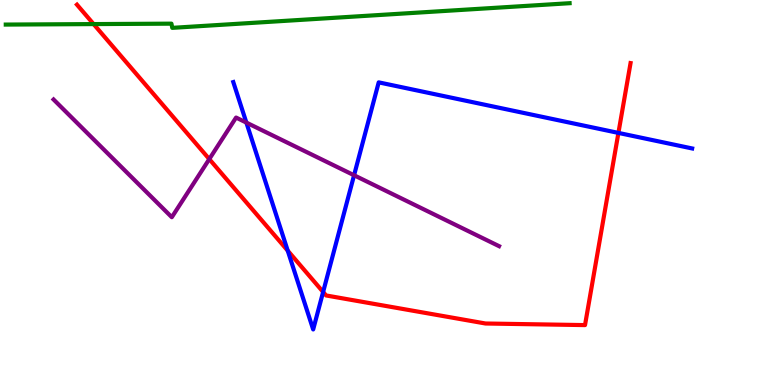[{'lines': ['blue', 'red'], 'intersections': [{'x': 3.71, 'y': 3.49}, {'x': 4.17, 'y': 2.42}, {'x': 7.98, 'y': 6.55}]}, {'lines': ['green', 'red'], 'intersections': [{'x': 1.21, 'y': 9.37}]}, {'lines': ['purple', 'red'], 'intersections': [{'x': 2.7, 'y': 5.87}]}, {'lines': ['blue', 'green'], 'intersections': []}, {'lines': ['blue', 'purple'], 'intersections': [{'x': 3.18, 'y': 6.82}, {'x': 4.57, 'y': 5.45}]}, {'lines': ['green', 'purple'], 'intersections': []}]